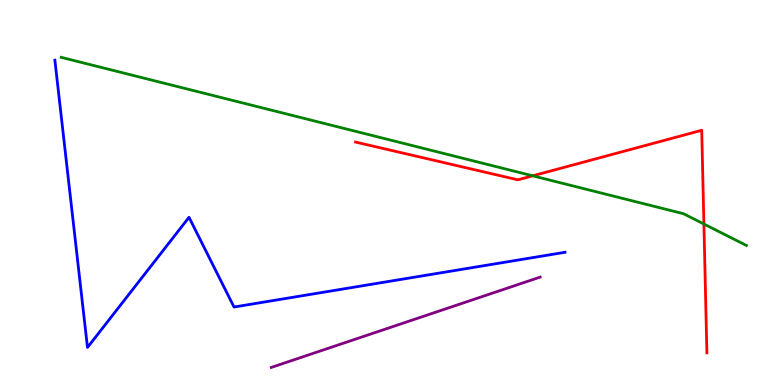[{'lines': ['blue', 'red'], 'intersections': []}, {'lines': ['green', 'red'], 'intersections': [{'x': 6.87, 'y': 5.43}, {'x': 9.08, 'y': 4.18}]}, {'lines': ['purple', 'red'], 'intersections': []}, {'lines': ['blue', 'green'], 'intersections': []}, {'lines': ['blue', 'purple'], 'intersections': []}, {'lines': ['green', 'purple'], 'intersections': []}]